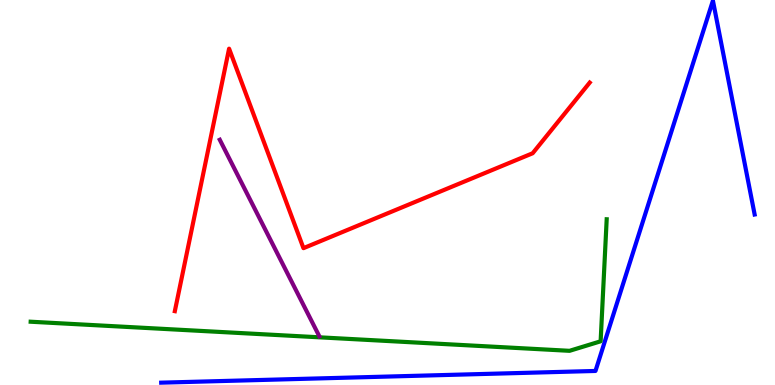[{'lines': ['blue', 'red'], 'intersections': []}, {'lines': ['green', 'red'], 'intersections': []}, {'lines': ['purple', 'red'], 'intersections': []}, {'lines': ['blue', 'green'], 'intersections': []}, {'lines': ['blue', 'purple'], 'intersections': []}, {'lines': ['green', 'purple'], 'intersections': []}]